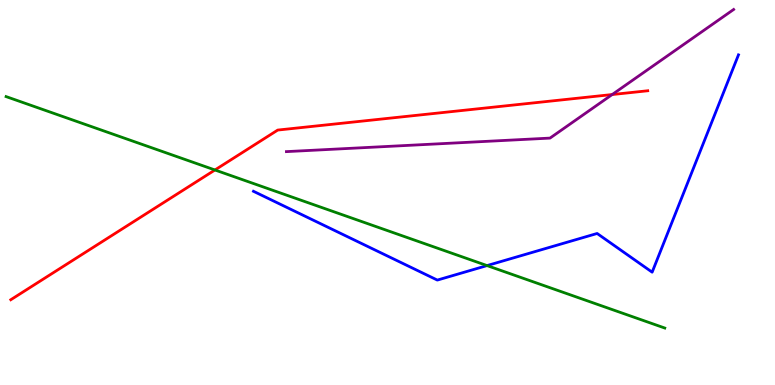[{'lines': ['blue', 'red'], 'intersections': []}, {'lines': ['green', 'red'], 'intersections': [{'x': 2.77, 'y': 5.59}]}, {'lines': ['purple', 'red'], 'intersections': [{'x': 7.9, 'y': 7.54}]}, {'lines': ['blue', 'green'], 'intersections': [{'x': 6.28, 'y': 3.1}]}, {'lines': ['blue', 'purple'], 'intersections': []}, {'lines': ['green', 'purple'], 'intersections': []}]